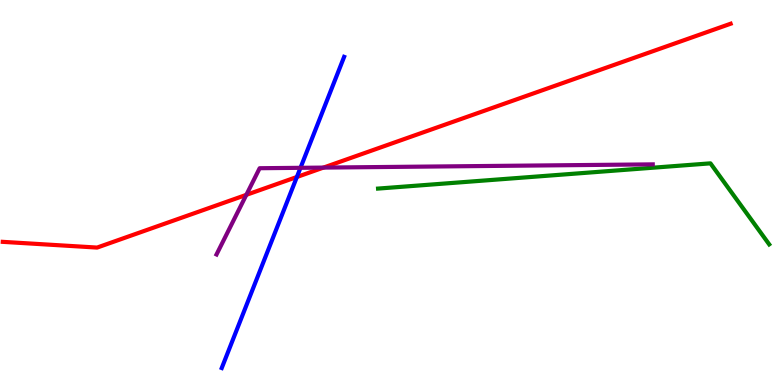[{'lines': ['blue', 'red'], 'intersections': [{'x': 3.83, 'y': 5.4}]}, {'lines': ['green', 'red'], 'intersections': []}, {'lines': ['purple', 'red'], 'intersections': [{'x': 3.18, 'y': 4.94}, {'x': 4.17, 'y': 5.65}]}, {'lines': ['blue', 'green'], 'intersections': []}, {'lines': ['blue', 'purple'], 'intersections': [{'x': 3.88, 'y': 5.64}]}, {'lines': ['green', 'purple'], 'intersections': []}]